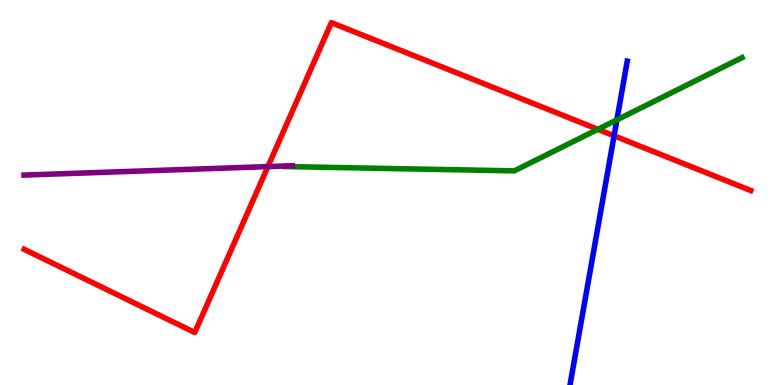[{'lines': ['blue', 'red'], 'intersections': [{'x': 7.92, 'y': 6.47}]}, {'lines': ['green', 'red'], 'intersections': [{'x': 7.71, 'y': 6.64}]}, {'lines': ['purple', 'red'], 'intersections': [{'x': 3.46, 'y': 5.67}]}, {'lines': ['blue', 'green'], 'intersections': [{'x': 7.96, 'y': 6.89}]}, {'lines': ['blue', 'purple'], 'intersections': []}, {'lines': ['green', 'purple'], 'intersections': []}]